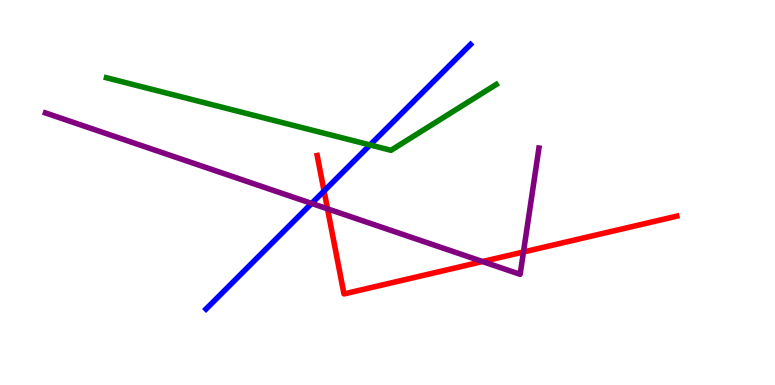[{'lines': ['blue', 'red'], 'intersections': [{'x': 4.18, 'y': 5.04}]}, {'lines': ['green', 'red'], 'intersections': []}, {'lines': ['purple', 'red'], 'intersections': [{'x': 4.23, 'y': 4.58}, {'x': 6.23, 'y': 3.21}, {'x': 6.75, 'y': 3.45}]}, {'lines': ['blue', 'green'], 'intersections': [{'x': 4.78, 'y': 6.23}]}, {'lines': ['blue', 'purple'], 'intersections': [{'x': 4.02, 'y': 4.72}]}, {'lines': ['green', 'purple'], 'intersections': []}]